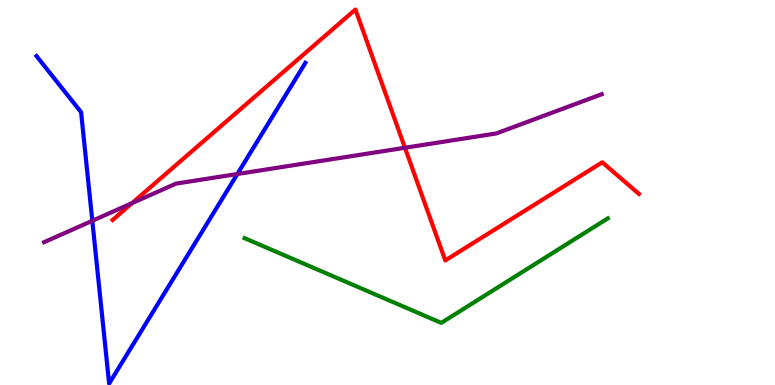[{'lines': ['blue', 'red'], 'intersections': []}, {'lines': ['green', 'red'], 'intersections': []}, {'lines': ['purple', 'red'], 'intersections': [{'x': 1.7, 'y': 4.72}, {'x': 5.23, 'y': 6.16}]}, {'lines': ['blue', 'green'], 'intersections': []}, {'lines': ['blue', 'purple'], 'intersections': [{'x': 1.19, 'y': 4.27}, {'x': 3.06, 'y': 5.48}]}, {'lines': ['green', 'purple'], 'intersections': []}]